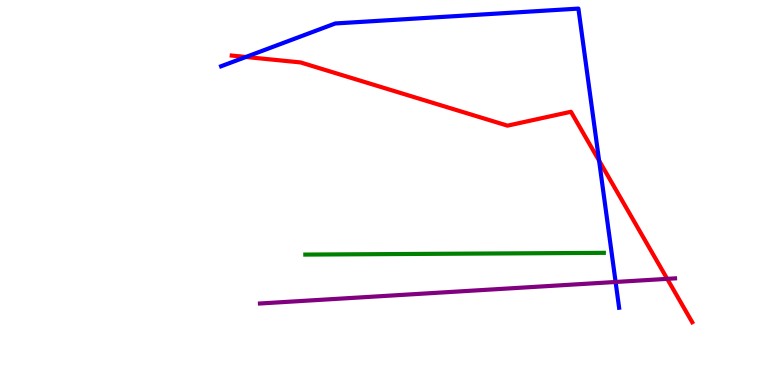[{'lines': ['blue', 'red'], 'intersections': [{'x': 3.17, 'y': 8.52}, {'x': 7.73, 'y': 5.83}]}, {'lines': ['green', 'red'], 'intersections': []}, {'lines': ['purple', 'red'], 'intersections': [{'x': 8.61, 'y': 2.76}]}, {'lines': ['blue', 'green'], 'intersections': []}, {'lines': ['blue', 'purple'], 'intersections': [{'x': 7.94, 'y': 2.68}]}, {'lines': ['green', 'purple'], 'intersections': []}]